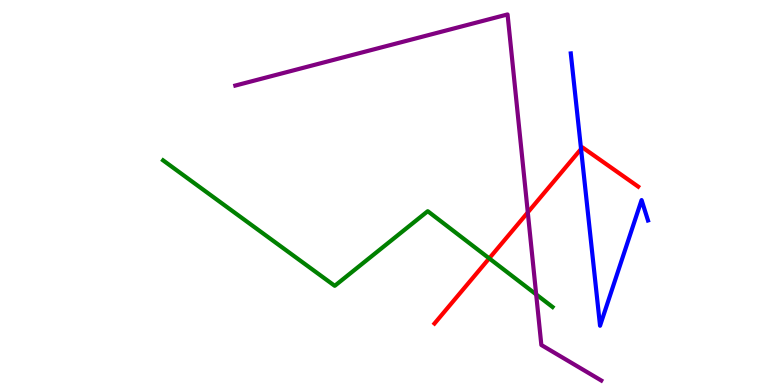[{'lines': ['blue', 'red'], 'intersections': [{'x': 7.5, 'y': 6.13}]}, {'lines': ['green', 'red'], 'intersections': [{'x': 6.31, 'y': 3.29}]}, {'lines': ['purple', 'red'], 'intersections': [{'x': 6.81, 'y': 4.48}]}, {'lines': ['blue', 'green'], 'intersections': []}, {'lines': ['blue', 'purple'], 'intersections': []}, {'lines': ['green', 'purple'], 'intersections': [{'x': 6.92, 'y': 2.35}]}]